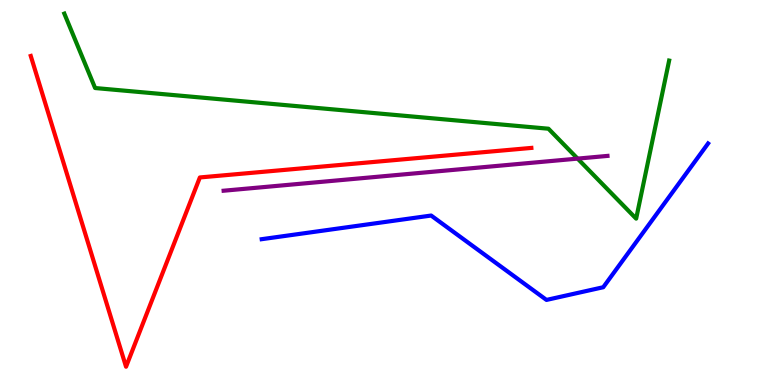[{'lines': ['blue', 'red'], 'intersections': []}, {'lines': ['green', 'red'], 'intersections': []}, {'lines': ['purple', 'red'], 'intersections': []}, {'lines': ['blue', 'green'], 'intersections': []}, {'lines': ['blue', 'purple'], 'intersections': []}, {'lines': ['green', 'purple'], 'intersections': [{'x': 7.45, 'y': 5.88}]}]